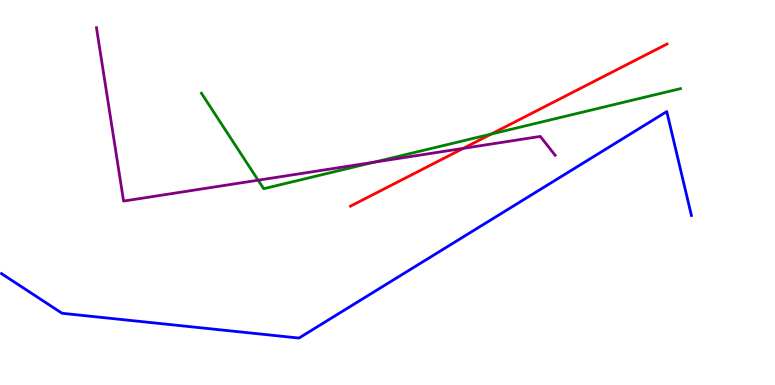[{'lines': ['blue', 'red'], 'intersections': []}, {'lines': ['green', 'red'], 'intersections': [{'x': 6.34, 'y': 6.52}]}, {'lines': ['purple', 'red'], 'intersections': [{'x': 5.98, 'y': 6.15}]}, {'lines': ['blue', 'green'], 'intersections': []}, {'lines': ['blue', 'purple'], 'intersections': []}, {'lines': ['green', 'purple'], 'intersections': [{'x': 3.33, 'y': 5.32}, {'x': 4.83, 'y': 5.79}]}]